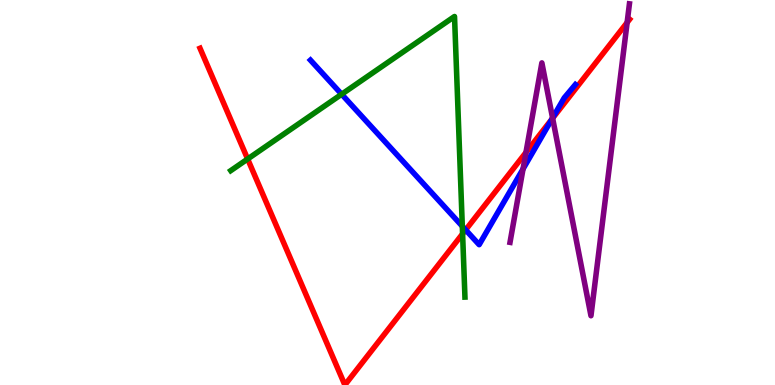[{'lines': ['blue', 'red'], 'intersections': [{'x': 6.01, 'y': 4.03}, {'x': 7.12, 'y': 6.91}]}, {'lines': ['green', 'red'], 'intersections': [{'x': 3.2, 'y': 5.87}, {'x': 5.97, 'y': 3.93}]}, {'lines': ['purple', 'red'], 'intersections': [{'x': 6.79, 'y': 6.04}, {'x': 7.13, 'y': 6.93}, {'x': 8.09, 'y': 9.41}]}, {'lines': ['blue', 'green'], 'intersections': [{'x': 4.41, 'y': 7.55}, {'x': 5.97, 'y': 4.12}]}, {'lines': ['blue', 'purple'], 'intersections': [{'x': 6.75, 'y': 5.61}, {'x': 7.13, 'y': 6.94}]}, {'lines': ['green', 'purple'], 'intersections': []}]